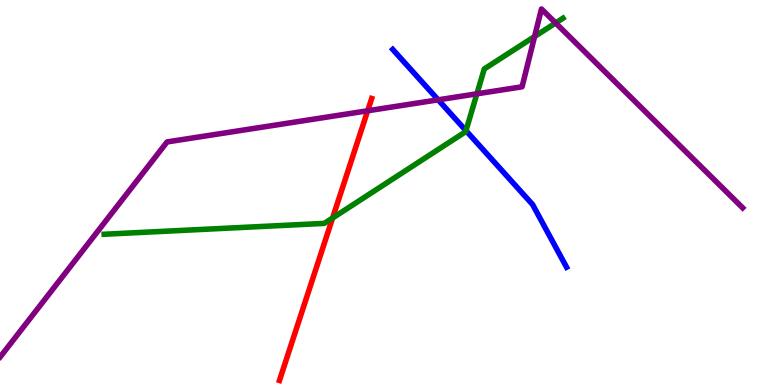[{'lines': ['blue', 'red'], 'intersections': []}, {'lines': ['green', 'red'], 'intersections': [{'x': 4.29, 'y': 4.34}]}, {'lines': ['purple', 'red'], 'intersections': [{'x': 4.74, 'y': 7.12}]}, {'lines': ['blue', 'green'], 'intersections': [{'x': 6.01, 'y': 6.61}]}, {'lines': ['blue', 'purple'], 'intersections': [{'x': 5.65, 'y': 7.41}]}, {'lines': ['green', 'purple'], 'intersections': [{'x': 6.15, 'y': 7.56}, {'x': 6.9, 'y': 9.05}, {'x': 7.17, 'y': 9.4}]}]